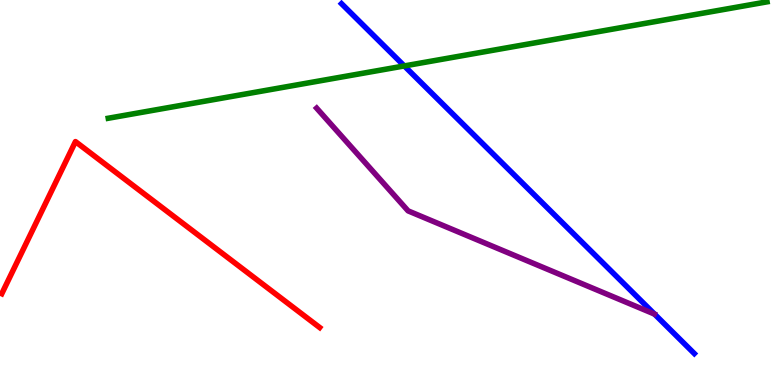[{'lines': ['blue', 'red'], 'intersections': []}, {'lines': ['green', 'red'], 'intersections': []}, {'lines': ['purple', 'red'], 'intersections': []}, {'lines': ['blue', 'green'], 'intersections': [{'x': 5.22, 'y': 8.29}]}, {'lines': ['blue', 'purple'], 'intersections': []}, {'lines': ['green', 'purple'], 'intersections': []}]